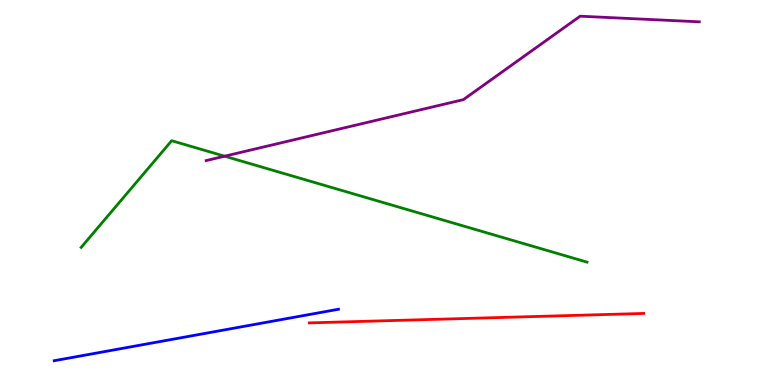[{'lines': ['blue', 'red'], 'intersections': []}, {'lines': ['green', 'red'], 'intersections': []}, {'lines': ['purple', 'red'], 'intersections': []}, {'lines': ['blue', 'green'], 'intersections': []}, {'lines': ['blue', 'purple'], 'intersections': []}, {'lines': ['green', 'purple'], 'intersections': [{'x': 2.9, 'y': 5.94}]}]